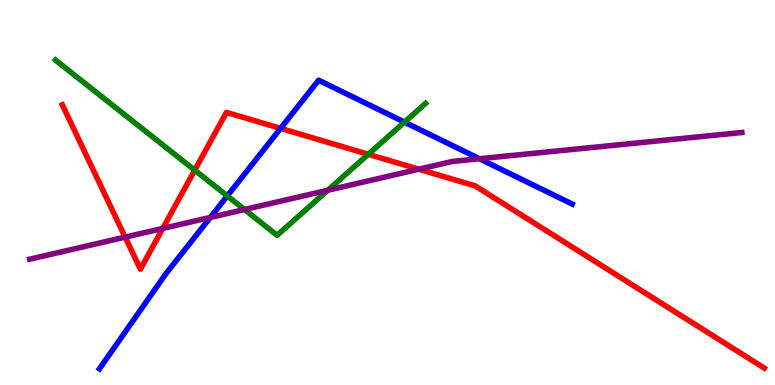[{'lines': ['blue', 'red'], 'intersections': [{'x': 3.62, 'y': 6.67}]}, {'lines': ['green', 'red'], 'intersections': [{'x': 2.51, 'y': 5.58}, {'x': 4.75, 'y': 5.99}]}, {'lines': ['purple', 'red'], 'intersections': [{'x': 1.61, 'y': 3.84}, {'x': 2.1, 'y': 4.07}, {'x': 5.4, 'y': 5.6}]}, {'lines': ['blue', 'green'], 'intersections': [{'x': 2.93, 'y': 4.91}, {'x': 5.22, 'y': 6.83}]}, {'lines': ['blue', 'purple'], 'intersections': [{'x': 2.71, 'y': 4.35}, {'x': 6.19, 'y': 5.88}]}, {'lines': ['green', 'purple'], 'intersections': [{'x': 3.15, 'y': 4.56}, {'x': 4.23, 'y': 5.06}]}]